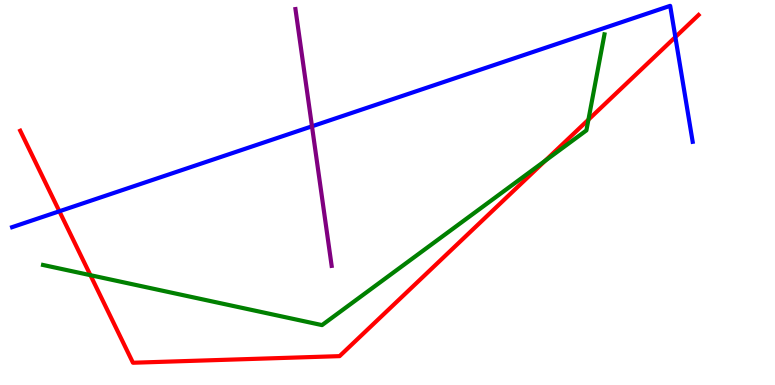[{'lines': ['blue', 'red'], 'intersections': [{'x': 0.766, 'y': 4.51}, {'x': 8.71, 'y': 9.04}]}, {'lines': ['green', 'red'], 'intersections': [{'x': 1.17, 'y': 2.85}, {'x': 7.04, 'y': 5.83}, {'x': 7.59, 'y': 6.89}]}, {'lines': ['purple', 'red'], 'intersections': []}, {'lines': ['blue', 'green'], 'intersections': []}, {'lines': ['blue', 'purple'], 'intersections': [{'x': 4.03, 'y': 6.72}]}, {'lines': ['green', 'purple'], 'intersections': []}]